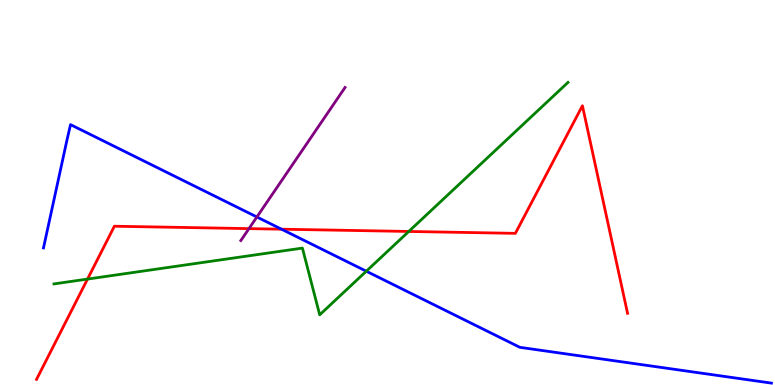[{'lines': ['blue', 'red'], 'intersections': [{'x': 3.63, 'y': 4.05}]}, {'lines': ['green', 'red'], 'intersections': [{'x': 1.13, 'y': 2.75}, {'x': 5.27, 'y': 3.99}]}, {'lines': ['purple', 'red'], 'intersections': [{'x': 3.21, 'y': 4.06}]}, {'lines': ['blue', 'green'], 'intersections': [{'x': 4.73, 'y': 2.96}]}, {'lines': ['blue', 'purple'], 'intersections': [{'x': 3.31, 'y': 4.36}]}, {'lines': ['green', 'purple'], 'intersections': []}]